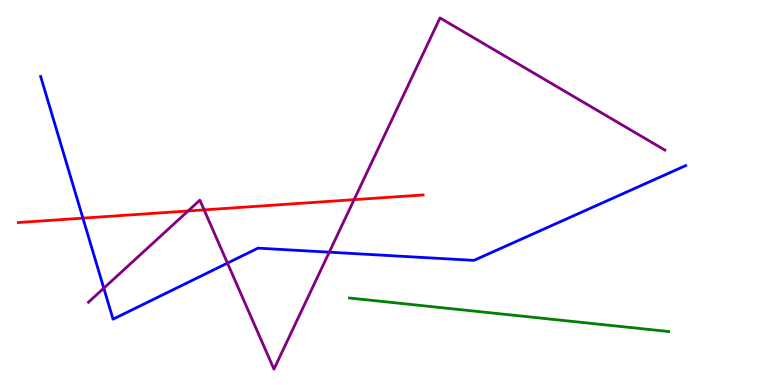[{'lines': ['blue', 'red'], 'intersections': [{'x': 1.07, 'y': 4.33}]}, {'lines': ['green', 'red'], 'intersections': []}, {'lines': ['purple', 'red'], 'intersections': [{'x': 2.43, 'y': 4.52}, {'x': 2.63, 'y': 4.55}, {'x': 4.57, 'y': 4.81}]}, {'lines': ['blue', 'green'], 'intersections': []}, {'lines': ['blue', 'purple'], 'intersections': [{'x': 1.34, 'y': 2.51}, {'x': 2.93, 'y': 3.17}, {'x': 4.25, 'y': 3.45}]}, {'lines': ['green', 'purple'], 'intersections': []}]